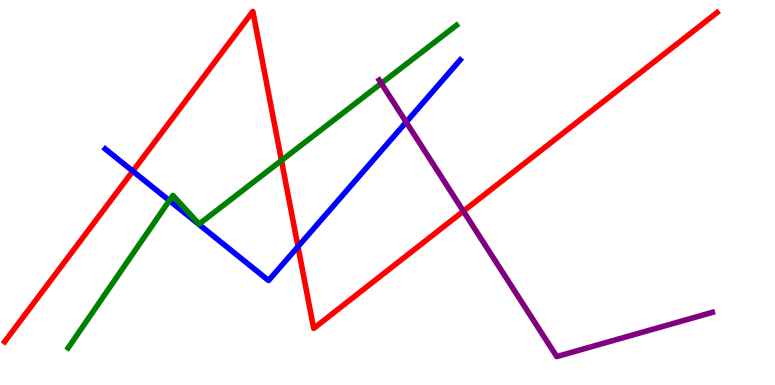[{'lines': ['blue', 'red'], 'intersections': [{'x': 1.71, 'y': 5.55}, {'x': 3.85, 'y': 3.59}]}, {'lines': ['green', 'red'], 'intersections': [{'x': 3.63, 'y': 5.83}]}, {'lines': ['purple', 'red'], 'intersections': [{'x': 5.98, 'y': 4.51}]}, {'lines': ['blue', 'green'], 'intersections': [{'x': 2.19, 'y': 4.79}]}, {'lines': ['blue', 'purple'], 'intersections': [{'x': 5.24, 'y': 6.83}]}, {'lines': ['green', 'purple'], 'intersections': [{'x': 4.92, 'y': 7.83}]}]